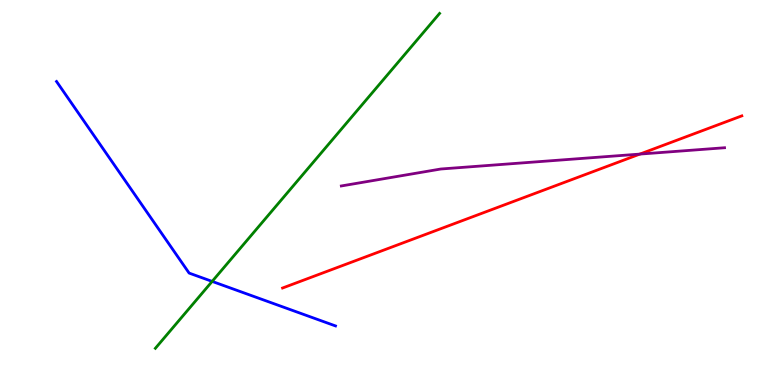[{'lines': ['blue', 'red'], 'intersections': []}, {'lines': ['green', 'red'], 'intersections': []}, {'lines': ['purple', 'red'], 'intersections': [{'x': 8.26, 'y': 6.0}]}, {'lines': ['blue', 'green'], 'intersections': [{'x': 2.74, 'y': 2.69}]}, {'lines': ['blue', 'purple'], 'intersections': []}, {'lines': ['green', 'purple'], 'intersections': []}]